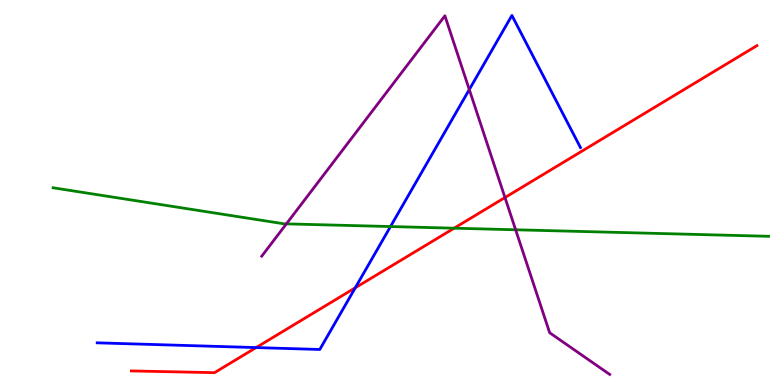[{'lines': ['blue', 'red'], 'intersections': [{'x': 3.3, 'y': 0.972}, {'x': 4.58, 'y': 2.52}]}, {'lines': ['green', 'red'], 'intersections': [{'x': 5.86, 'y': 4.07}]}, {'lines': ['purple', 'red'], 'intersections': [{'x': 6.52, 'y': 4.87}]}, {'lines': ['blue', 'green'], 'intersections': [{'x': 5.04, 'y': 4.12}]}, {'lines': ['blue', 'purple'], 'intersections': [{'x': 6.06, 'y': 7.67}]}, {'lines': ['green', 'purple'], 'intersections': [{'x': 3.7, 'y': 4.19}, {'x': 6.65, 'y': 4.03}]}]